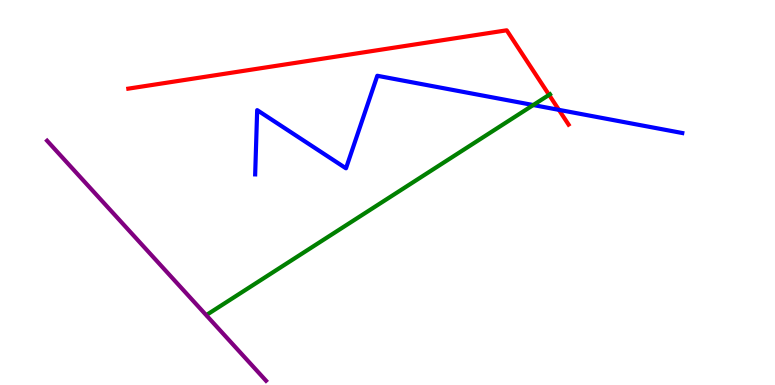[{'lines': ['blue', 'red'], 'intersections': [{'x': 7.21, 'y': 7.15}]}, {'lines': ['green', 'red'], 'intersections': [{'x': 7.08, 'y': 7.54}]}, {'lines': ['purple', 'red'], 'intersections': []}, {'lines': ['blue', 'green'], 'intersections': [{'x': 6.88, 'y': 7.27}]}, {'lines': ['blue', 'purple'], 'intersections': []}, {'lines': ['green', 'purple'], 'intersections': []}]